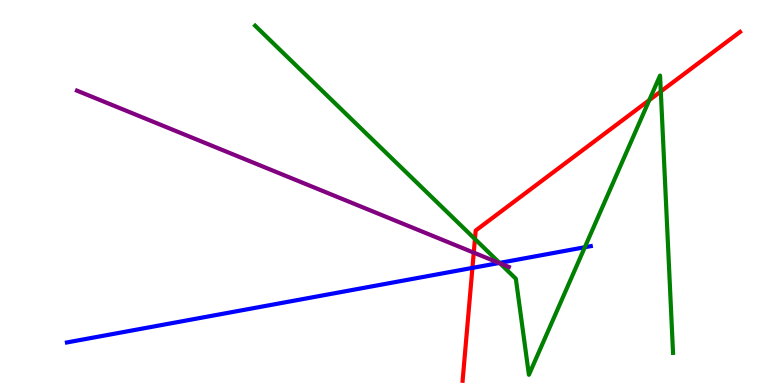[{'lines': ['blue', 'red'], 'intersections': [{'x': 6.1, 'y': 3.04}]}, {'lines': ['green', 'red'], 'intersections': [{'x': 6.13, 'y': 3.79}, {'x': 8.38, 'y': 7.4}, {'x': 8.53, 'y': 7.62}]}, {'lines': ['purple', 'red'], 'intersections': [{'x': 6.11, 'y': 3.44}]}, {'lines': ['blue', 'green'], 'intersections': [{'x': 6.45, 'y': 3.17}, {'x': 7.55, 'y': 3.58}]}, {'lines': ['blue', 'purple'], 'intersections': [{'x': 6.44, 'y': 3.17}]}, {'lines': ['green', 'purple'], 'intersections': [{'x': 6.45, 'y': 3.16}]}]